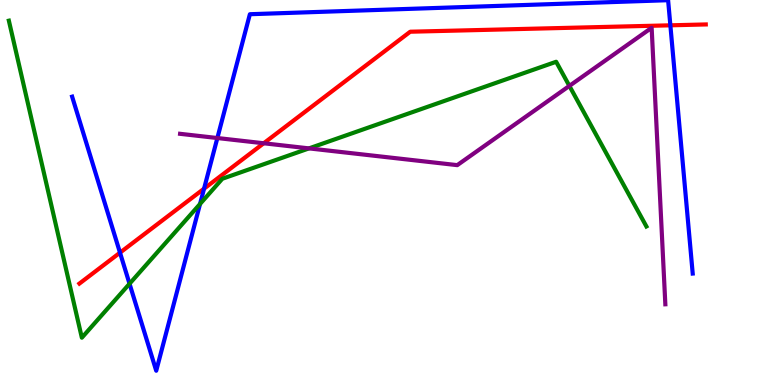[{'lines': ['blue', 'red'], 'intersections': [{'x': 1.55, 'y': 3.44}, {'x': 2.63, 'y': 5.1}, {'x': 8.65, 'y': 9.34}]}, {'lines': ['green', 'red'], 'intersections': []}, {'lines': ['purple', 'red'], 'intersections': [{'x': 3.4, 'y': 6.28}]}, {'lines': ['blue', 'green'], 'intersections': [{'x': 1.67, 'y': 2.63}, {'x': 2.58, 'y': 4.7}]}, {'lines': ['blue', 'purple'], 'intersections': [{'x': 2.8, 'y': 6.41}]}, {'lines': ['green', 'purple'], 'intersections': [{'x': 3.99, 'y': 6.15}, {'x': 7.35, 'y': 7.77}]}]